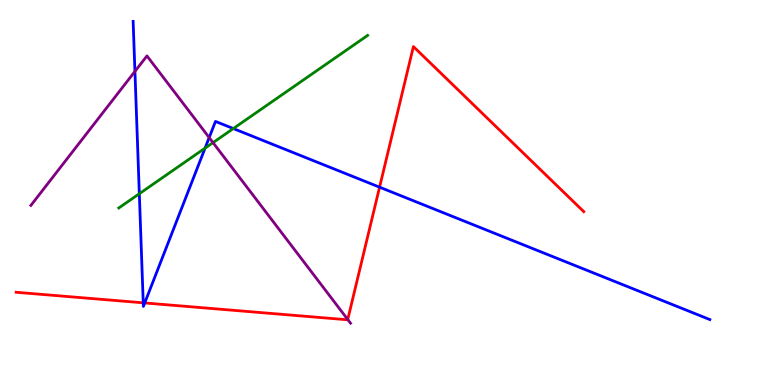[{'lines': ['blue', 'red'], 'intersections': [{'x': 1.85, 'y': 2.13}, {'x': 1.87, 'y': 2.13}, {'x': 4.9, 'y': 5.14}]}, {'lines': ['green', 'red'], 'intersections': []}, {'lines': ['purple', 'red'], 'intersections': [{'x': 4.49, 'y': 1.7}]}, {'lines': ['blue', 'green'], 'intersections': [{'x': 1.8, 'y': 4.97}, {'x': 2.65, 'y': 6.15}, {'x': 3.01, 'y': 6.66}]}, {'lines': ['blue', 'purple'], 'intersections': [{'x': 1.74, 'y': 8.15}, {'x': 2.7, 'y': 6.43}]}, {'lines': ['green', 'purple'], 'intersections': [{'x': 2.75, 'y': 6.3}]}]